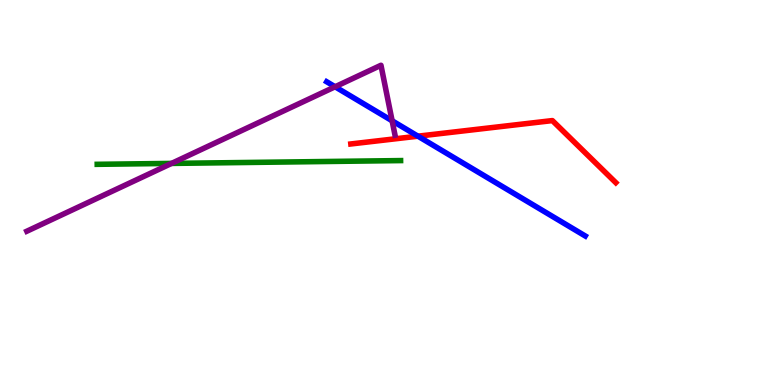[{'lines': ['blue', 'red'], 'intersections': [{'x': 5.39, 'y': 6.46}]}, {'lines': ['green', 'red'], 'intersections': []}, {'lines': ['purple', 'red'], 'intersections': []}, {'lines': ['blue', 'green'], 'intersections': []}, {'lines': ['blue', 'purple'], 'intersections': [{'x': 4.32, 'y': 7.75}, {'x': 5.06, 'y': 6.86}]}, {'lines': ['green', 'purple'], 'intersections': [{'x': 2.21, 'y': 5.76}]}]